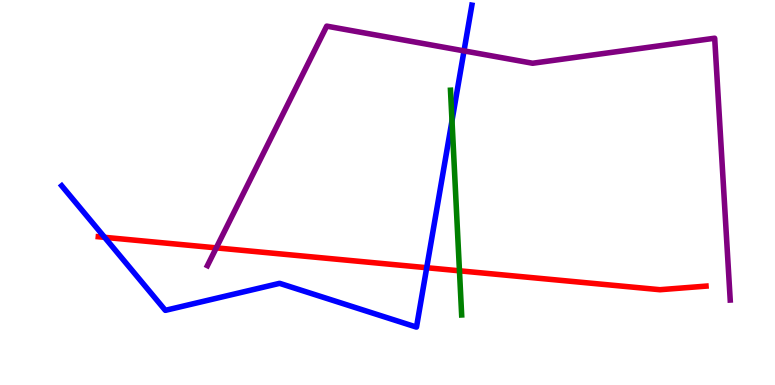[{'lines': ['blue', 'red'], 'intersections': [{'x': 1.35, 'y': 3.84}, {'x': 5.51, 'y': 3.05}]}, {'lines': ['green', 'red'], 'intersections': [{'x': 5.93, 'y': 2.97}]}, {'lines': ['purple', 'red'], 'intersections': [{'x': 2.79, 'y': 3.56}]}, {'lines': ['blue', 'green'], 'intersections': [{'x': 5.83, 'y': 6.86}]}, {'lines': ['blue', 'purple'], 'intersections': [{'x': 5.99, 'y': 8.68}]}, {'lines': ['green', 'purple'], 'intersections': []}]